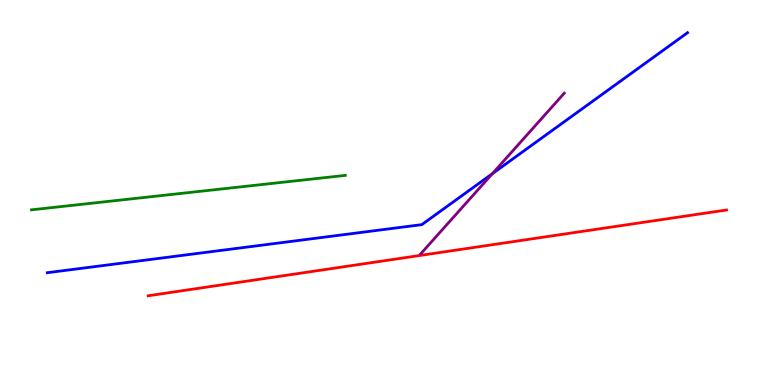[{'lines': ['blue', 'red'], 'intersections': []}, {'lines': ['green', 'red'], 'intersections': []}, {'lines': ['purple', 'red'], 'intersections': []}, {'lines': ['blue', 'green'], 'intersections': []}, {'lines': ['blue', 'purple'], 'intersections': [{'x': 6.35, 'y': 5.49}]}, {'lines': ['green', 'purple'], 'intersections': []}]